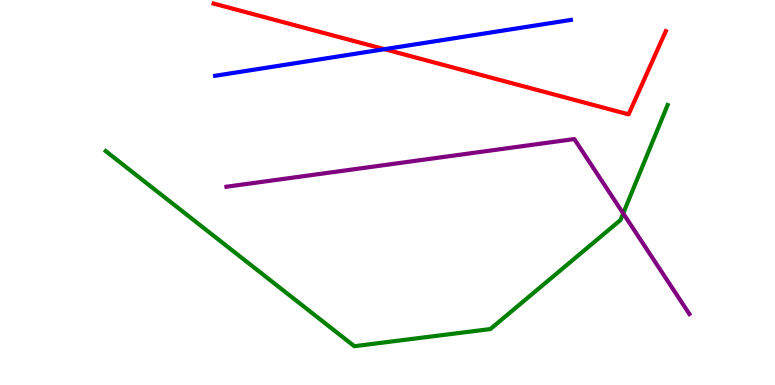[{'lines': ['blue', 'red'], 'intersections': [{'x': 4.96, 'y': 8.72}]}, {'lines': ['green', 'red'], 'intersections': []}, {'lines': ['purple', 'red'], 'intersections': []}, {'lines': ['blue', 'green'], 'intersections': []}, {'lines': ['blue', 'purple'], 'intersections': []}, {'lines': ['green', 'purple'], 'intersections': [{'x': 8.04, 'y': 4.46}]}]